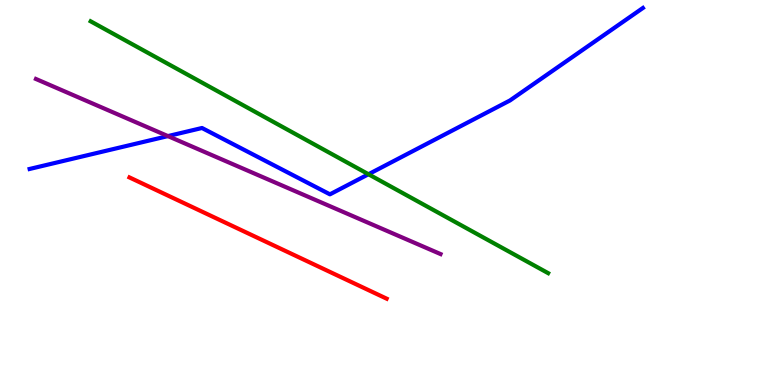[{'lines': ['blue', 'red'], 'intersections': []}, {'lines': ['green', 'red'], 'intersections': []}, {'lines': ['purple', 'red'], 'intersections': []}, {'lines': ['blue', 'green'], 'intersections': [{'x': 4.75, 'y': 5.47}]}, {'lines': ['blue', 'purple'], 'intersections': [{'x': 2.17, 'y': 6.47}]}, {'lines': ['green', 'purple'], 'intersections': []}]